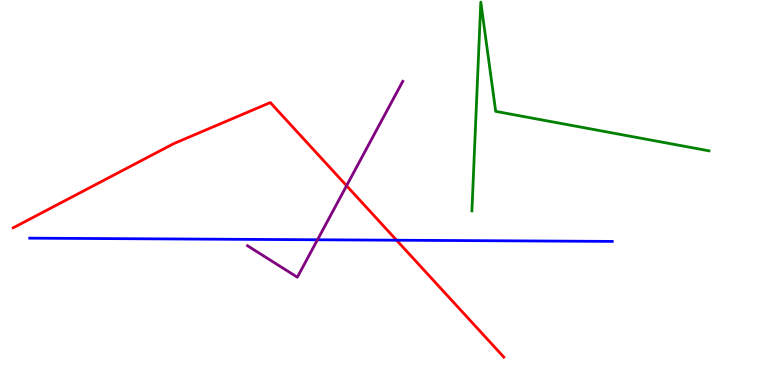[{'lines': ['blue', 'red'], 'intersections': [{'x': 5.12, 'y': 3.76}]}, {'lines': ['green', 'red'], 'intersections': []}, {'lines': ['purple', 'red'], 'intersections': [{'x': 4.47, 'y': 5.18}]}, {'lines': ['blue', 'green'], 'intersections': []}, {'lines': ['blue', 'purple'], 'intersections': [{'x': 4.1, 'y': 3.77}]}, {'lines': ['green', 'purple'], 'intersections': []}]